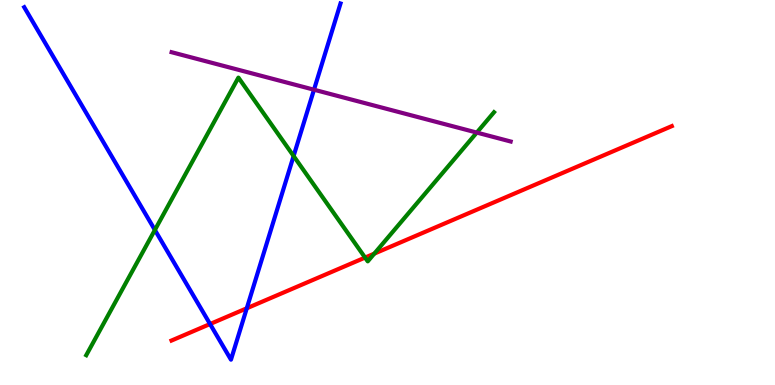[{'lines': ['blue', 'red'], 'intersections': [{'x': 2.71, 'y': 1.58}, {'x': 3.18, 'y': 1.99}]}, {'lines': ['green', 'red'], 'intersections': [{'x': 4.71, 'y': 3.31}, {'x': 4.83, 'y': 3.41}]}, {'lines': ['purple', 'red'], 'intersections': []}, {'lines': ['blue', 'green'], 'intersections': [{'x': 2.0, 'y': 4.03}, {'x': 3.79, 'y': 5.95}]}, {'lines': ['blue', 'purple'], 'intersections': [{'x': 4.05, 'y': 7.67}]}, {'lines': ['green', 'purple'], 'intersections': [{'x': 6.15, 'y': 6.56}]}]